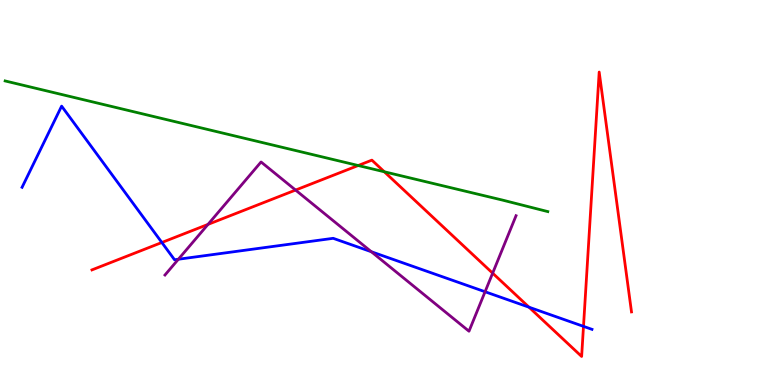[{'lines': ['blue', 'red'], 'intersections': [{'x': 2.09, 'y': 3.7}, {'x': 6.83, 'y': 2.02}, {'x': 7.53, 'y': 1.52}]}, {'lines': ['green', 'red'], 'intersections': [{'x': 4.62, 'y': 5.7}, {'x': 4.96, 'y': 5.54}]}, {'lines': ['purple', 'red'], 'intersections': [{'x': 2.68, 'y': 4.17}, {'x': 3.81, 'y': 5.06}, {'x': 6.36, 'y': 2.9}]}, {'lines': ['blue', 'green'], 'intersections': []}, {'lines': ['blue', 'purple'], 'intersections': [{'x': 2.3, 'y': 3.27}, {'x': 4.79, 'y': 3.46}, {'x': 6.26, 'y': 2.42}]}, {'lines': ['green', 'purple'], 'intersections': []}]